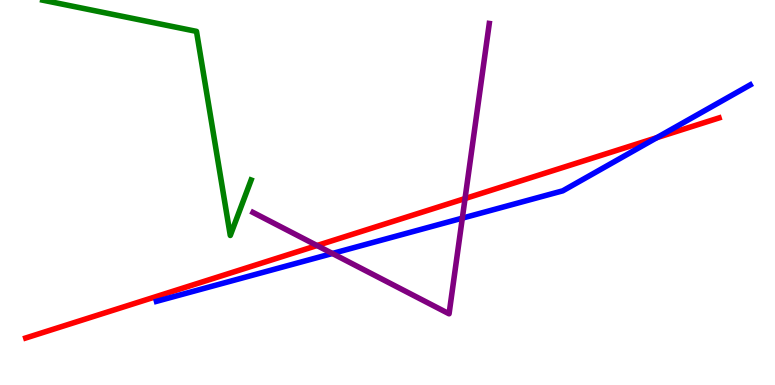[{'lines': ['blue', 'red'], 'intersections': [{'x': 8.47, 'y': 6.42}]}, {'lines': ['green', 'red'], 'intersections': []}, {'lines': ['purple', 'red'], 'intersections': [{'x': 4.09, 'y': 3.62}, {'x': 6.0, 'y': 4.84}]}, {'lines': ['blue', 'green'], 'intersections': []}, {'lines': ['blue', 'purple'], 'intersections': [{'x': 4.29, 'y': 3.42}, {'x': 5.97, 'y': 4.33}]}, {'lines': ['green', 'purple'], 'intersections': []}]